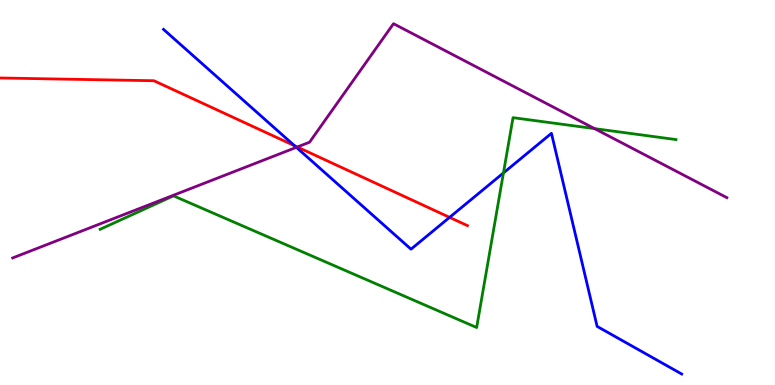[{'lines': ['blue', 'red'], 'intersections': [{'x': 3.8, 'y': 6.22}, {'x': 5.8, 'y': 4.35}]}, {'lines': ['green', 'red'], 'intersections': []}, {'lines': ['purple', 'red'], 'intersections': [{'x': 3.84, 'y': 6.18}]}, {'lines': ['blue', 'green'], 'intersections': [{'x': 6.5, 'y': 5.51}]}, {'lines': ['blue', 'purple'], 'intersections': [{'x': 3.82, 'y': 6.17}]}, {'lines': ['green', 'purple'], 'intersections': [{'x': 7.67, 'y': 6.66}]}]